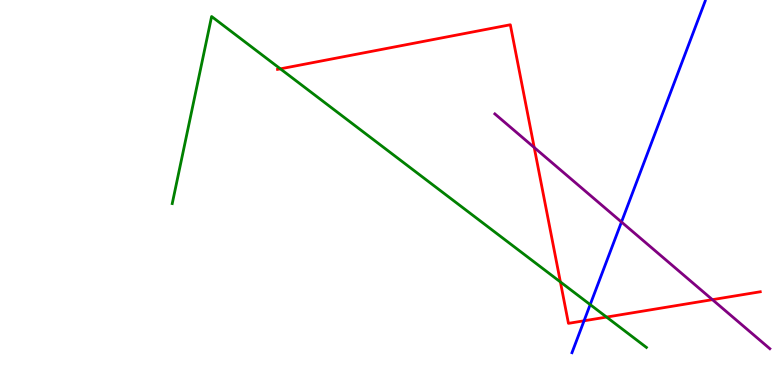[{'lines': ['blue', 'red'], 'intersections': [{'x': 7.54, 'y': 1.67}]}, {'lines': ['green', 'red'], 'intersections': [{'x': 3.62, 'y': 8.21}, {'x': 7.23, 'y': 2.68}, {'x': 7.83, 'y': 1.76}]}, {'lines': ['purple', 'red'], 'intersections': [{'x': 6.89, 'y': 6.17}, {'x': 9.19, 'y': 2.22}]}, {'lines': ['blue', 'green'], 'intersections': [{'x': 7.62, 'y': 2.09}]}, {'lines': ['blue', 'purple'], 'intersections': [{'x': 8.02, 'y': 4.23}]}, {'lines': ['green', 'purple'], 'intersections': []}]